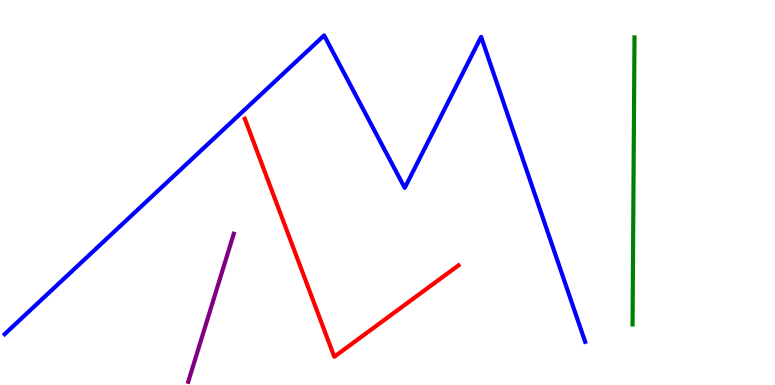[{'lines': ['blue', 'red'], 'intersections': []}, {'lines': ['green', 'red'], 'intersections': []}, {'lines': ['purple', 'red'], 'intersections': []}, {'lines': ['blue', 'green'], 'intersections': []}, {'lines': ['blue', 'purple'], 'intersections': []}, {'lines': ['green', 'purple'], 'intersections': []}]